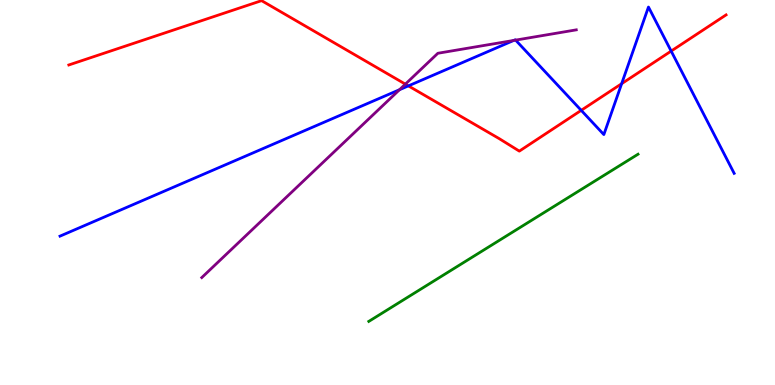[{'lines': ['blue', 'red'], 'intersections': [{'x': 5.27, 'y': 7.77}, {'x': 7.5, 'y': 7.13}, {'x': 8.02, 'y': 7.83}, {'x': 8.66, 'y': 8.67}]}, {'lines': ['green', 'red'], 'intersections': []}, {'lines': ['purple', 'red'], 'intersections': [{'x': 5.23, 'y': 7.81}]}, {'lines': ['blue', 'green'], 'intersections': []}, {'lines': ['blue', 'purple'], 'intersections': [{'x': 5.15, 'y': 7.67}, {'x': 6.63, 'y': 8.95}, {'x': 6.65, 'y': 8.96}]}, {'lines': ['green', 'purple'], 'intersections': []}]